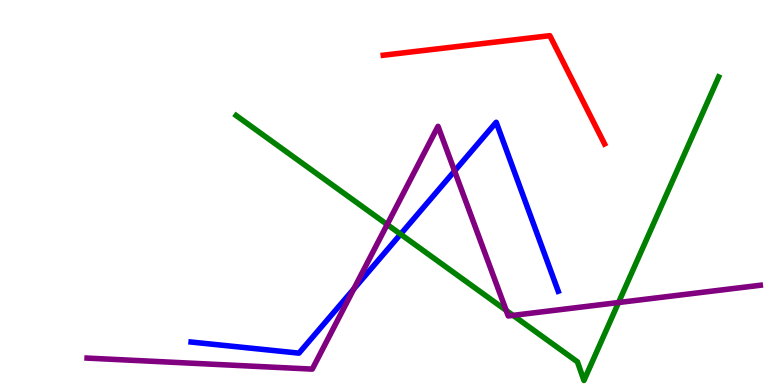[{'lines': ['blue', 'red'], 'intersections': []}, {'lines': ['green', 'red'], 'intersections': []}, {'lines': ['purple', 'red'], 'intersections': []}, {'lines': ['blue', 'green'], 'intersections': [{'x': 5.17, 'y': 3.92}]}, {'lines': ['blue', 'purple'], 'intersections': [{'x': 4.57, 'y': 2.5}, {'x': 5.87, 'y': 5.56}]}, {'lines': ['green', 'purple'], 'intersections': [{'x': 5.0, 'y': 4.17}, {'x': 6.53, 'y': 1.94}, {'x': 6.62, 'y': 1.81}, {'x': 7.98, 'y': 2.14}]}]